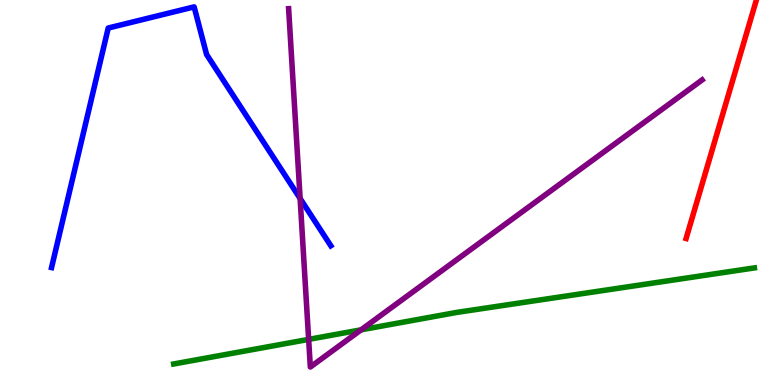[{'lines': ['blue', 'red'], 'intersections': []}, {'lines': ['green', 'red'], 'intersections': []}, {'lines': ['purple', 'red'], 'intersections': []}, {'lines': ['blue', 'green'], 'intersections': []}, {'lines': ['blue', 'purple'], 'intersections': [{'x': 3.87, 'y': 4.84}]}, {'lines': ['green', 'purple'], 'intersections': [{'x': 3.98, 'y': 1.18}, {'x': 4.66, 'y': 1.43}]}]